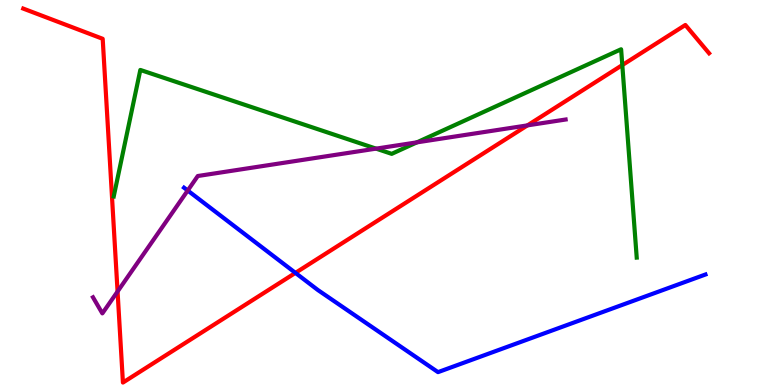[{'lines': ['blue', 'red'], 'intersections': [{'x': 3.81, 'y': 2.91}]}, {'lines': ['green', 'red'], 'intersections': [{'x': 8.03, 'y': 8.31}]}, {'lines': ['purple', 'red'], 'intersections': [{'x': 1.52, 'y': 2.43}, {'x': 6.81, 'y': 6.74}]}, {'lines': ['blue', 'green'], 'intersections': []}, {'lines': ['blue', 'purple'], 'intersections': [{'x': 2.42, 'y': 5.05}]}, {'lines': ['green', 'purple'], 'intersections': [{'x': 4.85, 'y': 6.14}, {'x': 5.38, 'y': 6.3}]}]